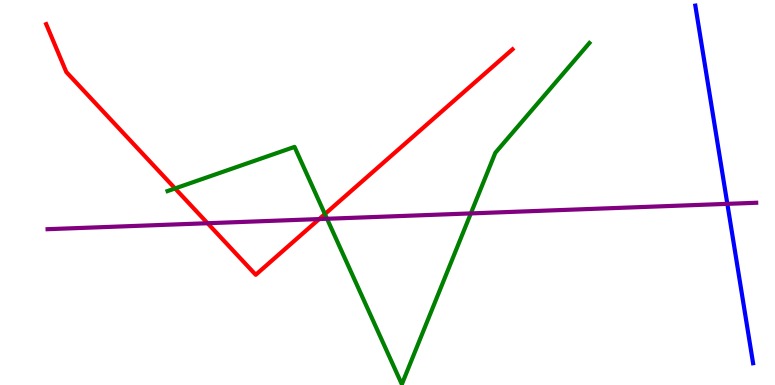[{'lines': ['blue', 'red'], 'intersections': []}, {'lines': ['green', 'red'], 'intersections': [{'x': 2.26, 'y': 5.11}, {'x': 4.19, 'y': 4.44}]}, {'lines': ['purple', 'red'], 'intersections': [{'x': 2.68, 'y': 4.2}, {'x': 4.12, 'y': 4.31}]}, {'lines': ['blue', 'green'], 'intersections': []}, {'lines': ['blue', 'purple'], 'intersections': [{'x': 9.39, 'y': 4.71}]}, {'lines': ['green', 'purple'], 'intersections': [{'x': 4.22, 'y': 4.32}, {'x': 6.08, 'y': 4.46}]}]